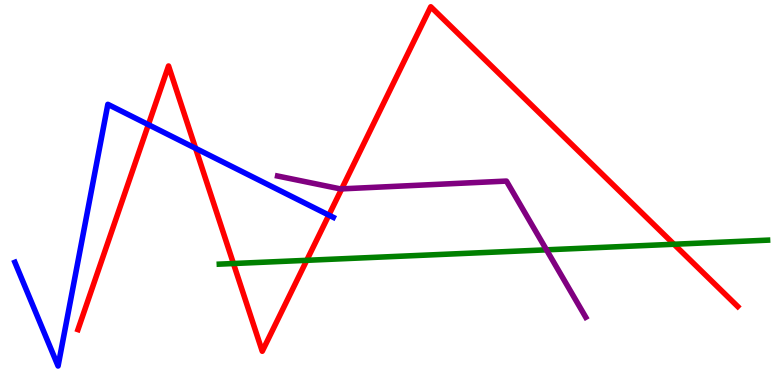[{'lines': ['blue', 'red'], 'intersections': [{'x': 1.91, 'y': 6.76}, {'x': 2.52, 'y': 6.15}, {'x': 4.24, 'y': 4.41}]}, {'lines': ['green', 'red'], 'intersections': [{'x': 3.01, 'y': 3.16}, {'x': 3.96, 'y': 3.24}, {'x': 8.7, 'y': 3.66}]}, {'lines': ['purple', 'red'], 'intersections': [{'x': 4.41, 'y': 5.09}]}, {'lines': ['blue', 'green'], 'intersections': []}, {'lines': ['blue', 'purple'], 'intersections': []}, {'lines': ['green', 'purple'], 'intersections': [{'x': 7.05, 'y': 3.51}]}]